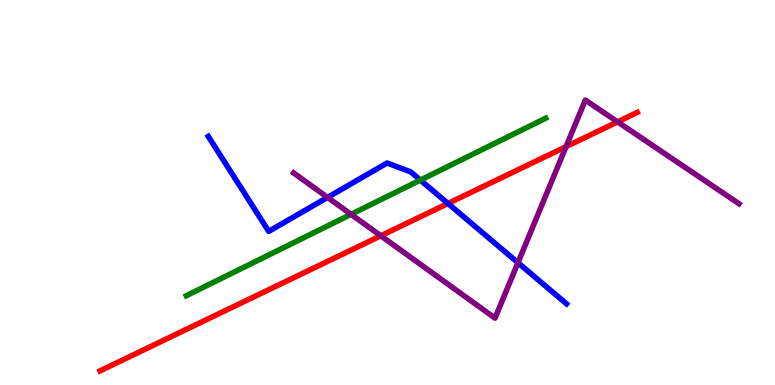[{'lines': ['blue', 'red'], 'intersections': [{'x': 5.78, 'y': 4.72}]}, {'lines': ['green', 'red'], 'intersections': []}, {'lines': ['purple', 'red'], 'intersections': [{'x': 4.91, 'y': 3.88}, {'x': 7.3, 'y': 6.19}, {'x': 7.97, 'y': 6.83}]}, {'lines': ['blue', 'green'], 'intersections': [{'x': 5.42, 'y': 5.32}]}, {'lines': ['blue', 'purple'], 'intersections': [{'x': 4.23, 'y': 4.87}, {'x': 6.68, 'y': 3.18}]}, {'lines': ['green', 'purple'], 'intersections': [{'x': 4.53, 'y': 4.43}]}]